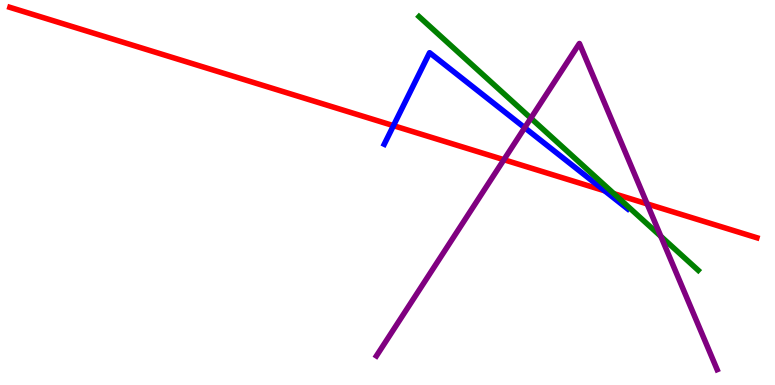[{'lines': ['blue', 'red'], 'intersections': [{'x': 5.08, 'y': 6.74}, {'x': 7.8, 'y': 5.04}]}, {'lines': ['green', 'red'], 'intersections': [{'x': 7.92, 'y': 4.97}]}, {'lines': ['purple', 'red'], 'intersections': [{'x': 6.5, 'y': 5.85}, {'x': 8.35, 'y': 4.7}]}, {'lines': ['blue', 'green'], 'intersections': []}, {'lines': ['blue', 'purple'], 'intersections': [{'x': 6.77, 'y': 6.68}]}, {'lines': ['green', 'purple'], 'intersections': [{'x': 6.85, 'y': 6.93}, {'x': 8.53, 'y': 3.86}]}]